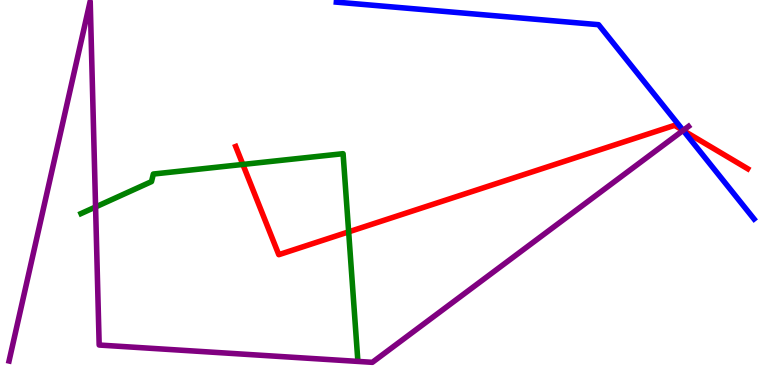[{'lines': ['blue', 'red'], 'intersections': [{'x': 8.82, 'y': 6.61}]}, {'lines': ['green', 'red'], 'intersections': [{'x': 3.13, 'y': 5.73}, {'x': 4.5, 'y': 3.98}]}, {'lines': ['purple', 'red'], 'intersections': [{'x': 8.81, 'y': 6.61}]}, {'lines': ['blue', 'green'], 'intersections': []}, {'lines': ['blue', 'purple'], 'intersections': [{'x': 8.81, 'y': 6.61}]}, {'lines': ['green', 'purple'], 'intersections': [{'x': 1.23, 'y': 4.62}]}]